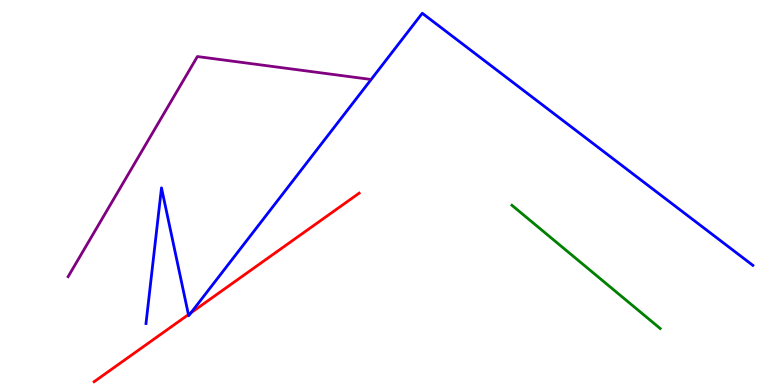[{'lines': ['blue', 'red'], 'intersections': [{'x': 2.43, 'y': 1.83}, {'x': 2.46, 'y': 1.87}]}, {'lines': ['green', 'red'], 'intersections': []}, {'lines': ['purple', 'red'], 'intersections': []}, {'lines': ['blue', 'green'], 'intersections': []}, {'lines': ['blue', 'purple'], 'intersections': []}, {'lines': ['green', 'purple'], 'intersections': []}]